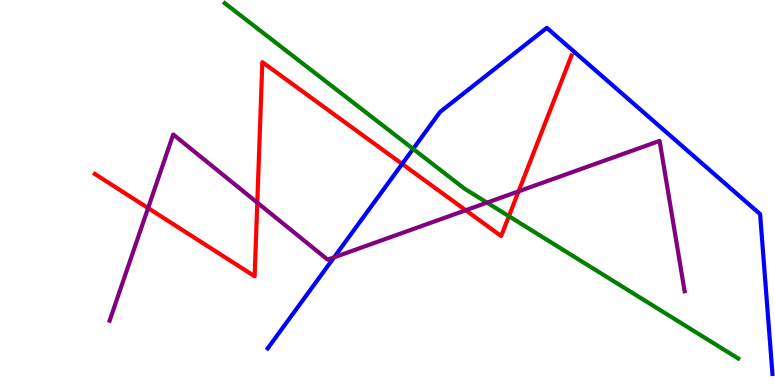[{'lines': ['blue', 'red'], 'intersections': [{'x': 5.19, 'y': 5.74}]}, {'lines': ['green', 'red'], 'intersections': [{'x': 6.57, 'y': 4.38}]}, {'lines': ['purple', 'red'], 'intersections': [{'x': 1.91, 'y': 4.6}, {'x': 3.32, 'y': 4.74}, {'x': 6.01, 'y': 4.54}, {'x': 6.69, 'y': 5.03}]}, {'lines': ['blue', 'green'], 'intersections': [{'x': 5.33, 'y': 6.13}]}, {'lines': ['blue', 'purple'], 'intersections': [{'x': 4.31, 'y': 3.32}]}, {'lines': ['green', 'purple'], 'intersections': [{'x': 6.28, 'y': 4.74}]}]